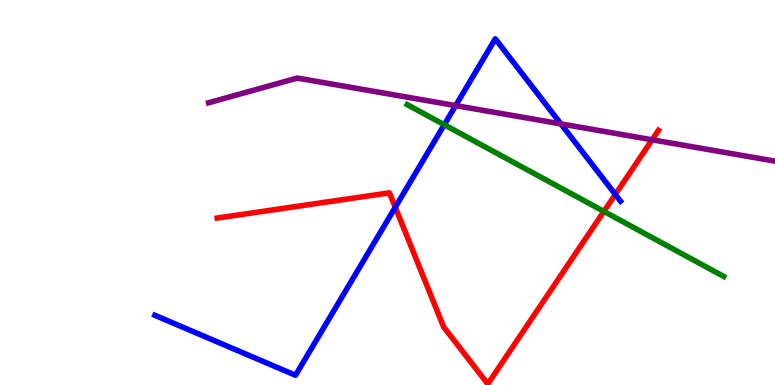[{'lines': ['blue', 'red'], 'intersections': [{'x': 5.1, 'y': 4.62}, {'x': 7.94, 'y': 4.95}]}, {'lines': ['green', 'red'], 'intersections': [{'x': 7.79, 'y': 4.51}]}, {'lines': ['purple', 'red'], 'intersections': [{'x': 8.41, 'y': 6.37}]}, {'lines': ['blue', 'green'], 'intersections': [{'x': 5.73, 'y': 6.76}]}, {'lines': ['blue', 'purple'], 'intersections': [{'x': 5.88, 'y': 7.26}, {'x': 7.24, 'y': 6.78}]}, {'lines': ['green', 'purple'], 'intersections': []}]